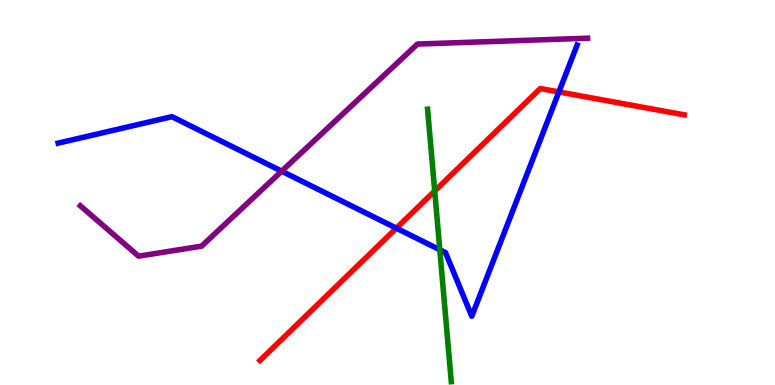[{'lines': ['blue', 'red'], 'intersections': [{'x': 5.11, 'y': 4.07}, {'x': 7.21, 'y': 7.61}]}, {'lines': ['green', 'red'], 'intersections': [{'x': 5.61, 'y': 5.04}]}, {'lines': ['purple', 'red'], 'intersections': []}, {'lines': ['blue', 'green'], 'intersections': [{'x': 5.67, 'y': 3.51}]}, {'lines': ['blue', 'purple'], 'intersections': [{'x': 3.63, 'y': 5.55}]}, {'lines': ['green', 'purple'], 'intersections': []}]